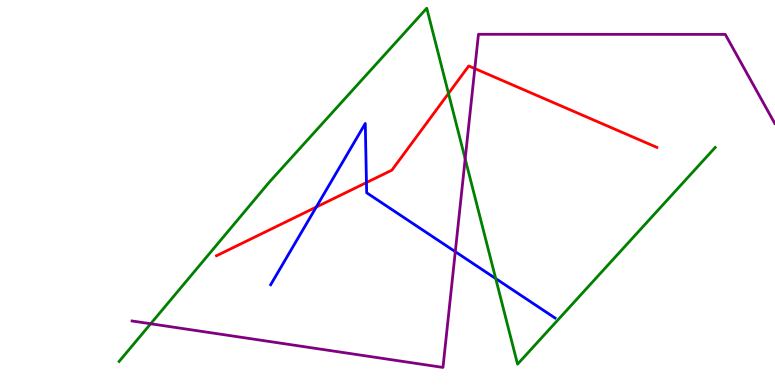[{'lines': ['blue', 'red'], 'intersections': [{'x': 4.08, 'y': 4.62}, {'x': 4.73, 'y': 5.26}]}, {'lines': ['green', 'red'], 'intersections': [{'x': 5.79, 'y': 7.57}]}, {'lines': ['purple', 'red'], 'intersections': [{'x': 6.13, 'y': 8.22}]}, {'lines': ['blue', 'green'], 'intersections': [{'x': 6.4, 'y': 2.76}]}, {'lines': ['blue', 'purple'], 'intersections': [{'x': 5.87, 'y': 3.46}]}, {'lines': ['green', 'purple'], 'intersections': [{'x': 1.94, 'y': 1.59}, {'x': 6.0, 'y': 5.87}]}]